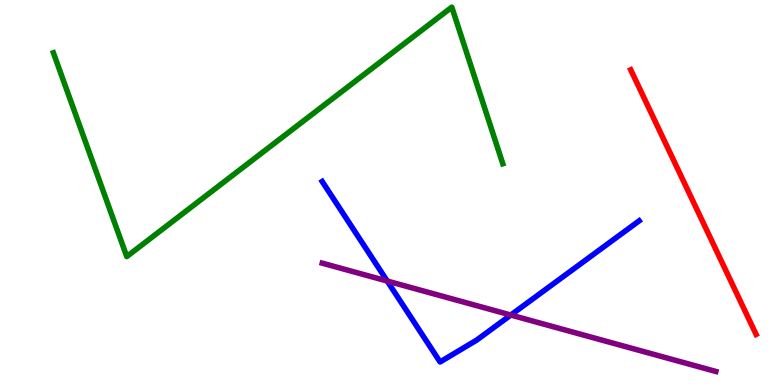[{'lines': ['blue', 'red'], 'intersections': []}, {'lines': ['green', 'red'], 'intersections': []}, {'lines': ['purple', 'red'], 'intersections': []}, {'lines': ['blue', 'green'], 'intersections': []}, {'lines': ['blue', 'purple'], 'intersections': [{'x': 5.0, 'y': 2.7}, {'x': 6.59, 'y': 1.82}]}, {'lines': ['green', 'purple'], 'intersections': []}]